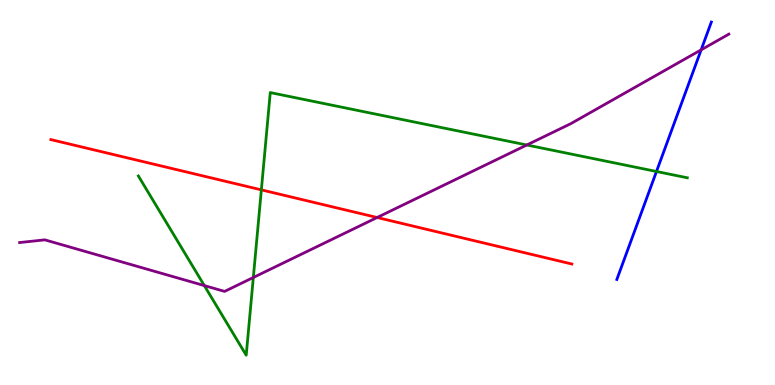[{'lines': ['blue', 'red'], 'intersections': []}, {'lines': ['green', 'red'], 'intersections': [{'x': 3.37, 'y': 5.07}]}, {'lines': ['purple', 'red'], 'intersections': [{'x': 4.87, 'y': 4.35}]}, {'lines': ['blue', 'green'], 'intersections': [{'x': 8.47, 'y': 5.55}]}, {'lines': ['blue', 'purple'], 'intersections': [{'x': 9.05, 'y': 8.71}]}, {'lines': ['green', 'purple'], 'intersections': [{'x': 2.64, 'y': 2.58}, {'x': 3.27, 'y': 2.79}, {'x': 6.8, 'y': 6.23}]}]